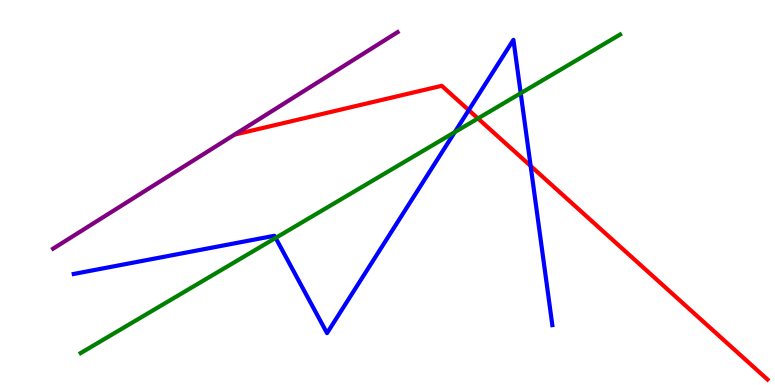[{'lines': ['blue', 'red'], 'intersections': [{'x': 6.05, 'y': 7.14}, {'x': 6.85, 'y': 5.69}]}, {'lines': ['green', 'red'], 'intersections': [{'x': 6.17, 'y': 6.92}]}, {'lines': ['purple', 'red'], 'intersections': []}, {'lines': ['blue', 'green'], 'intersections': [{'x': 3.56, 'y': 3.82}, {'x': 5.87, 'y': 6.57}, {'x': 6.72, 'y': 7.58}]}, {'lines': ['blue', 'purple'], 'intersections': []}, {'lines': ['green', 'purple'], 'intersections': []}]